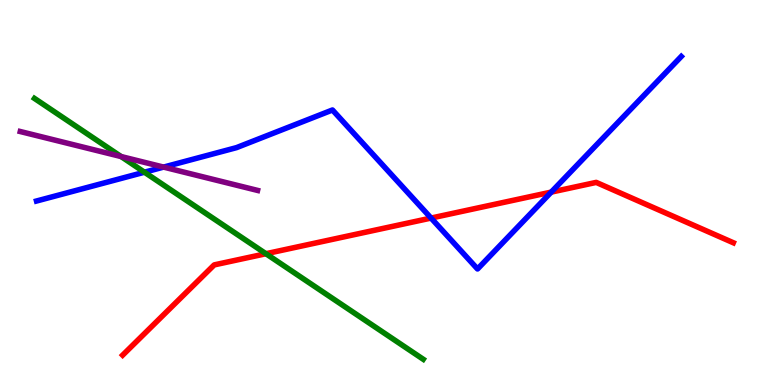[{'lines': ['blue', 'red'], 'intersections': [{'x': 5.56, 'y': 4.34}, {'x': 7.11, 'y': 5.01}]}, {'lines': ['green', 'red'], 'intersections': [{'x': 3.43, 'y': 3.41}]}, {'lines': ['purple', 'red'], 'intersections': []}, {'lines': ['blue', 'green'], 'intersections': [{'x': 1.86, 'y': 5.53}]}, {'lines': ['blue', 'purple'], 'intersections': [{'x': 2.11, 'y': 5.66}]}, {'lines': ['green', 'purple'], 'intersections': [{'x': 1.56, 'y': 5.93}]}]